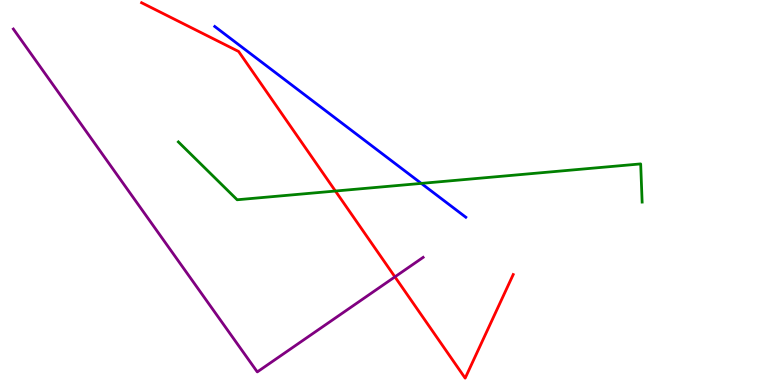[{'lines': ['blue', 'red'], 'intersections': []}, {'lines': ['green', 'red'], 'intersections': [{'x': 4.33, 'y': 5.04}]}, {'lines': ['purple', 'red'], 'intersections': [{'x': 5.1, 'y': 2.81}]}, {'lines': ['blue', 'green'], 'intersections': [{'x': 5.44, 'y': 5.24}]}, {'lines': ['blue', 'purple'], 'intersections': []}, {'lines': ['green', 'purple'], 'intersections': []}]